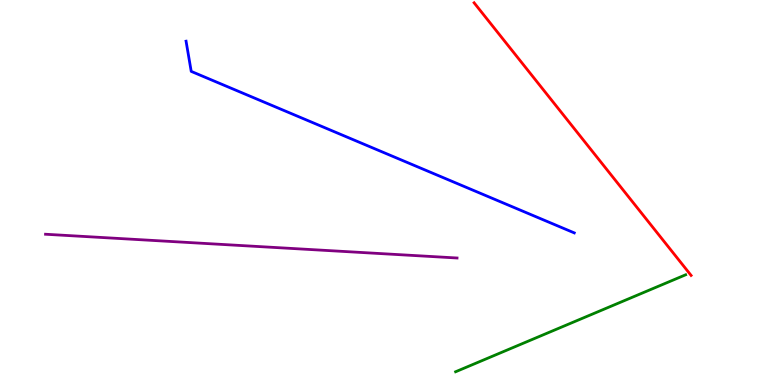[{'lines': ['blue', 'red'], 'intersections': []}, {'lines': ['green', 'red'], 'intersections': []}, {'lines': ['purple', 'red'], 'intersections': []}, {'lines': ['blue', 'green'], 'intersections': []}, {'lines': ['blue', 'purple'], 'intersections': []}, {'lines': ['green', 'purple'], 'intersections': []}]